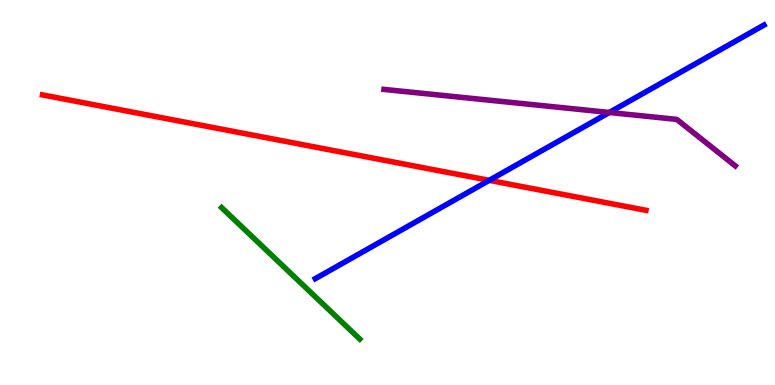[{'lines': ['blue', 'red'], 'intersections': [{'x': 6.31, 'y': 5.32}]}, {'lines': ['green', 'red'], 'intersections': []}, {'lines': ['purple', 'red'], 'intersections': []}, {'lines': ['blue', 'green'], 'intersections': []}, {'lines': ['blue', 'purple'], 'intersections': [{'x': 7.86, 'y': 7.08}]}, {'lines': ['green', 'purple'], 'intersections': []}]